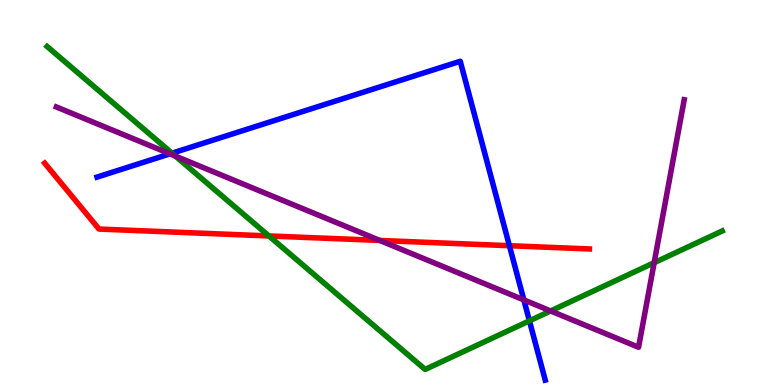[{'lines': ['blue', 'red'], 'intersections': [{'x': 6.57, 'y': 3.62}]}, {'lines': ['green', 'red'], 'intersections': [{'x': 3.47, 'y': 3.87}]}, {'lines': ['purple', 'red'], 'intersections': [{'x': 4.9, 'y': 3.75}]}, {'lines': ['blue', 'green'], 'intersections': [{'x': 2.22, 'y': 6.02}, {'x': 6.83, 'y': 1.67}]}, {'lines': ['blue', 'purple'], 'intersections': [{'x': 2.19, 'y': 6.0}, {'x': 6.76, 'y': 2.21}]}, {'lines': ['green', 'purple'], 'intersections': [{'x': 2.26, 'y': 5.95}, {'x': 7.1, 'y': 1.92}, {'x': 8.44, 'y': 3.18}]}]